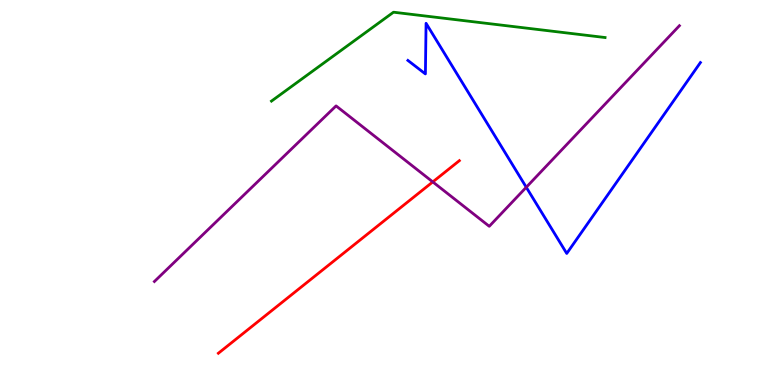[{'lines': ['blue', 'red'], 'intersections': []}, {'lines': ['green', 'red'], 'intersections': []}, {'lines': ['purple', 'red'], 'intersections': [{'x': 5.58, 'y': 5.28}]}, {'lines': ['blue', 'green'], 'intersections': []}, {'lines': ['blue', 'purple'], 'intersections': [{'x': 6.79, 'y': 5.14}]}, {'lines': ['green', 'purple'], 'intersections': []}]